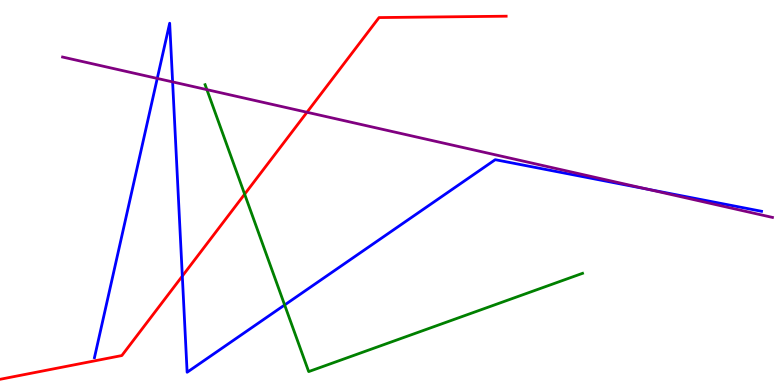[{'lines': ['blue', 'red'], 'intersections': [{'x': 2.35, 'y': 2.83}]}, {'lines': ['green', 'red'], 'intersections': [{'x': 3.16, 'y': 4.96}]}, {'lines': ['purple', 'red'], 'intersections': [{'x': 3.96, 'y': 7.08}]}, {'lines': ['blue', 'green'], 'intersections': [{'x': 3.67, 'y': 2.08}]}, {'lines': ['blue', 'purple'], 'intersections': [{'x': 2.03, 'y': 7.96}, {'x': 2.23, 'y': 7.87}, {'x': 8.36, 'y': 5.09}]}, {'lines': ['green', 'purple'], 'intersections': [{'x': 2.67, 'y': 7.67}]}]